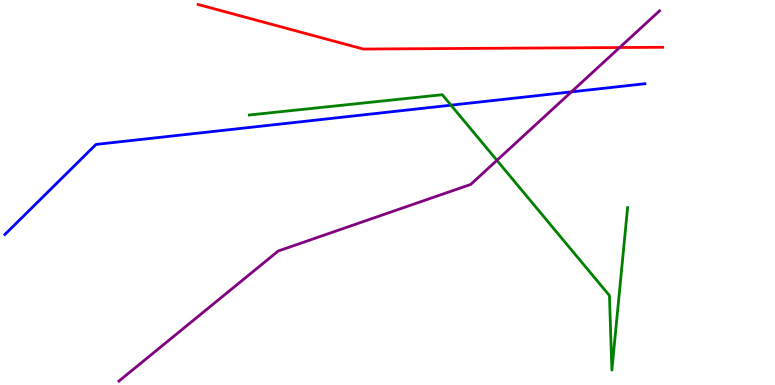[{'lines': ['blue', 'red'], 'intersections': []}, {'lines': ['green', 'red'], 'intersections': []}, {'lines': ['purple', 'red'], 'intersections': [{'x': 8.0, 'y': 8.77}]}, {'lines': ['blue', 'green'], 'intersections': [{'x': 5.82, 'y': 7.27}]}, {'lines': ['blue', 'purple'], 'intersections': [{'x': 7.37, 'y': 7.61}]}, {'lines': ['green', 'purple'], 'intersections': [{'x': 6.41, 'y': 5.84}]}]